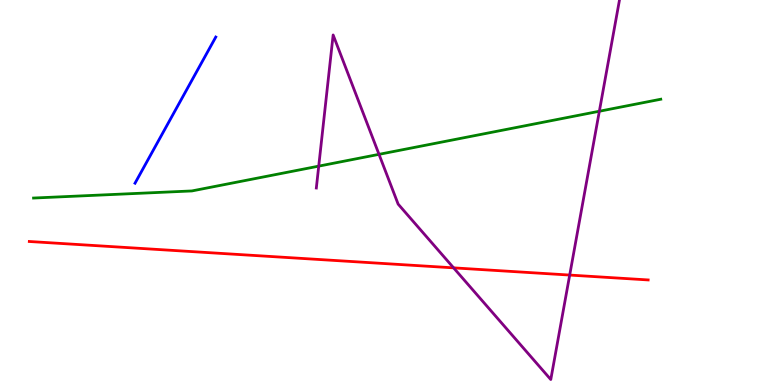[{'lines': ['blue', 'red'], 'intersections': []}, {'lines': ['green', 'red'], 'intersections': []}, {'lines': ['purple', 'red'], 'intersections': [{'x': 5.85, 'y': 3.04}, {'x': 7.35, 'y': 2.86}]}, {'lines': ['blue', 'green'], 'intersections': []}, {'lines': ['blue', 'purple'], 'intersections': []}, {'lines': ['green', 'purple'], 'intersections': [{'x': 4.11, 'y': 5.68}, {'x': 4.89, 'y': 5.99}, {'x': 7.73, 'y': 7.11}]}]